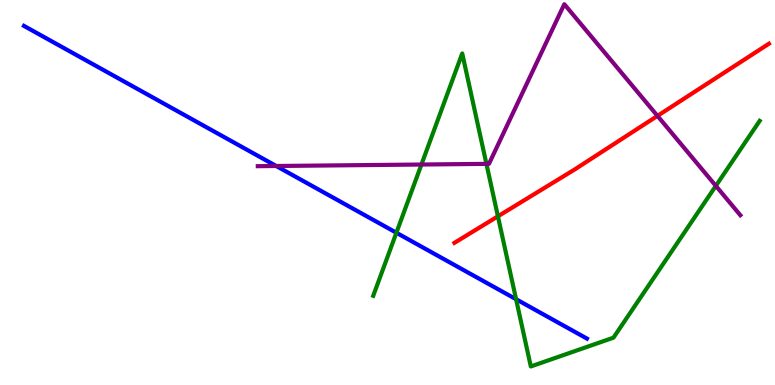[{'lines': ['blue', 'red'], 'intersections': []}, {'lines': ['green', 'red'], 'intersections': [{'x': 6.42, 'y': 4.38}]}, {'lines': ['purple', 'red'], 'intersections': [{'x': 8.48, 'y': 6.99}]}, {'lines': ['blue', 'green'], 'intersections': [{'x': 5.11, 'y': 3.95}, {'x': 6.66, 'y': 2.23}]}, {'lines': ['blue', 'purple'], 'intersections': [{'x': 3.56, 'y': 5.69}]}, {'lines': ['green', 'purple'], 'intersections': [{'x': 5.44, 'y': 5.73}, {'x': 6.28, 'y': 5.74}, {'x': 9.24, 'y': 5.17}]}]